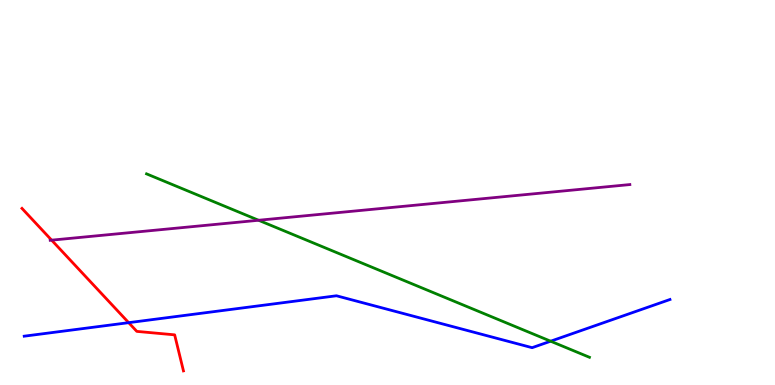[{'lines': ['blue', 'red'], 'intersections': [{'x': 1.66, 'y': 1.62}]}, {'lines': ['green', 'red'], 'intersections': []}, {'lines': ['purple', 'red'], 'intersections': [{'x': 0.666, 'y': 3.76}]}, {'lines': ['blue', 'green'], 'intersections': [{'x': 7.1, 'y': 1.14}]}, {'lines': ['blue', 'purple'], 'intersections': []}, {'lines': ['green', 'purple'], 'intersections': [{'x': 3.34, 'y': 4.28}]}]